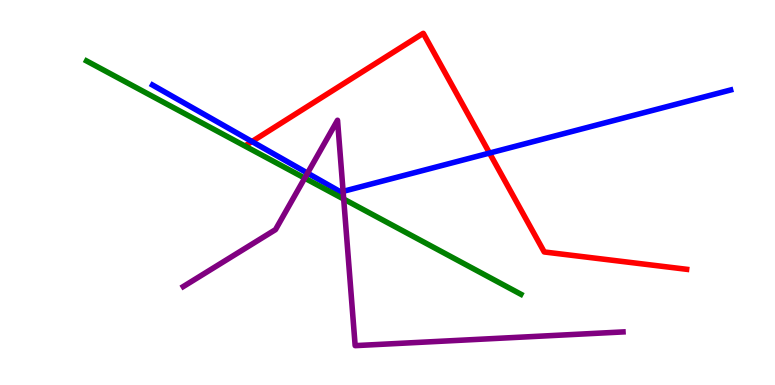[{'lines': ['blue', 'red'], 'intersections': [{'x': 3.25, 'y': 6.32}, {'x': 6.32, 'y': 6.02}]}, {'lines': ['green', 'red'], 'intersections': []}, {'lines': ['purple', 'red'], 'intersections': []}, {'lines': ['blue', 'green'], 'intersections': []}, {'lines': ['blue', 'purple'], 'intersections': [{'x': 3.97, 'y': 5.5}, {'x': 4.43, 'y': 5.03}]}, {'lines': ['green', 'purple'], 'intersections': [{'x': 3.93, 'y': 5.37}, {'x': 4.43, 'y': 4.83}]}]